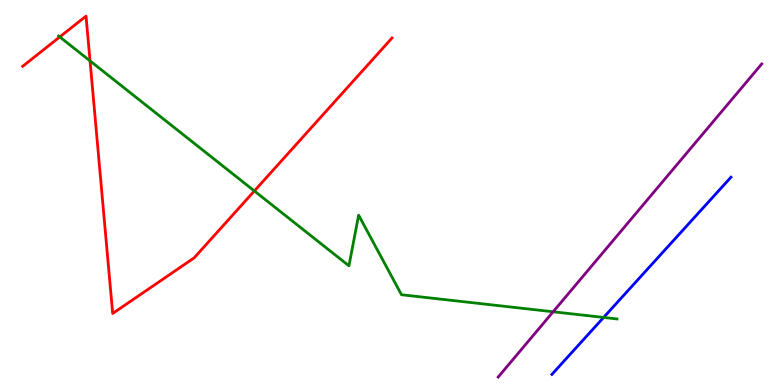[{'lines': ['blue', 'red'], 'intersections': []}, {'lines': ['green', 'red'], 'intersections': [{'x': 0.771, 'y': 9.04}, {'x': 1.16, 'y': 8.42}, {'x': 3.28, 'y': 5.04}]}, {'lines': ['purple', 'red'], 'intersections': []}, {'lines': ['blue', 'green'], 'intersections': [{'x': 7.79, 'y': 1.75}]}, {'lines': ['blue', 'purple'], 'intersections': []}, {'lines': ['green', 'purple'], 'intersections': [{'x': 7.14, 'y': 1.9}]}]